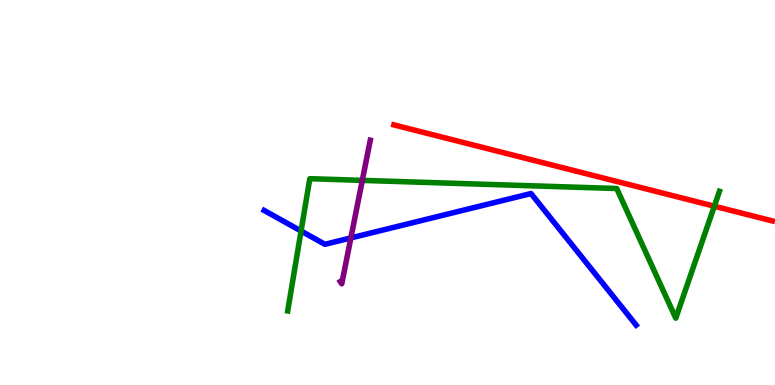[{'lines': ['blue', 'red'], 'intersections': []}, {'lines': ['green', 'red'], 'intersections': [{'x': 9.22, 'y': 4.64}]}, {'lines': ['purple', 'red'], 'intersections': []}, {'lines': ['blue', 'green'], 'intersections': [{'x': 3.88, 'y': 4.0}]}, {'lines': ['blue', 'purple'], 'intersections': [{'x': 4.53, 'y': 3.82}]}, {'lines': ['green', 'purple'], 'intersections': [{'x': 4.67, 'y': 5.31}]}]